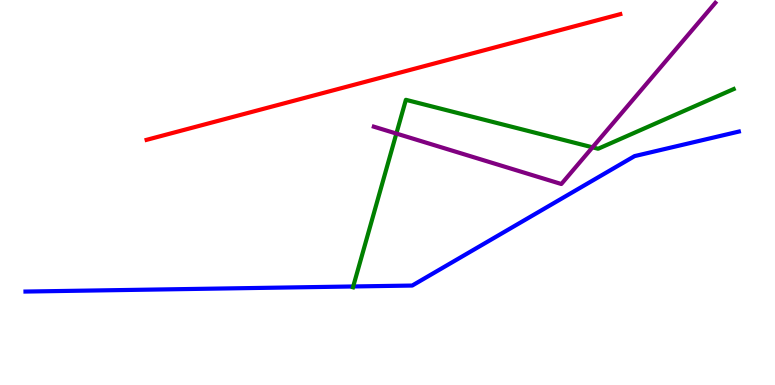[{'lines': ['blue', 'red'], 'intersections': []}, {'lines': ['green', 'red'], 'intersections': []}, {'lines': ['purple', 'red'], 'intersections': []}, {'lines': ['blue', 'green'], 'intersections': [{'x': 4.56, 'y': 2.56}]}, {'lines': ['blue', 'purple'], 'intersections': []}, {'lines': ['green', 'purple'], 'intersections': [{'x': 5.11, 'y': 6.53}, {'x': 7.65, 'y': 6.17}]}]